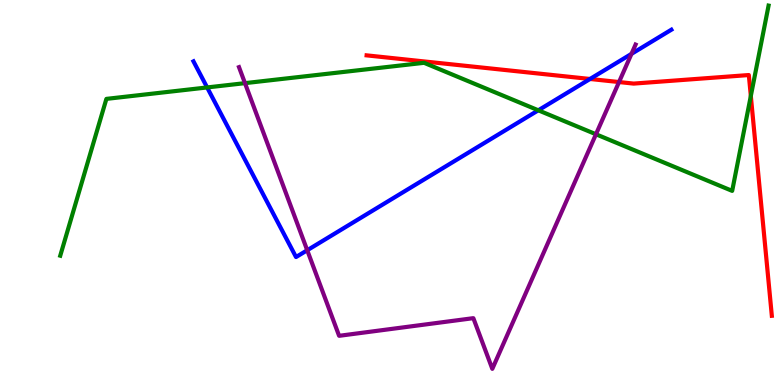[{'lines': ['blue', 'red'], 'intersections': [{'x': 7.61, 'y': 7.95}]}, {'lines': ['green', 'red'], 'intersections': [{'x': 9.69, 'y': 7.51}]}, {'lines': ['purple', 'red'], 'intersections': [{'x': 7.99, 'y': 7.87}]}, {'lines': ['blue', 'green'], 'intersections': [{'x': 2.67, 'y': 7.73}, {'x': 6.95, 'y': 7.14}]}, {'lines': ['blue', 'purple'], 'intersections': [{'x': 3.96, 'y': 3.5}, {'x': 8.15, 'y': 8.6}]}, {'lines': ['green', 'purple'], 'intersections': [{'x': 3.16, 'y': 7.84}, {'x': 7.69, 'y': 6.51}]}]